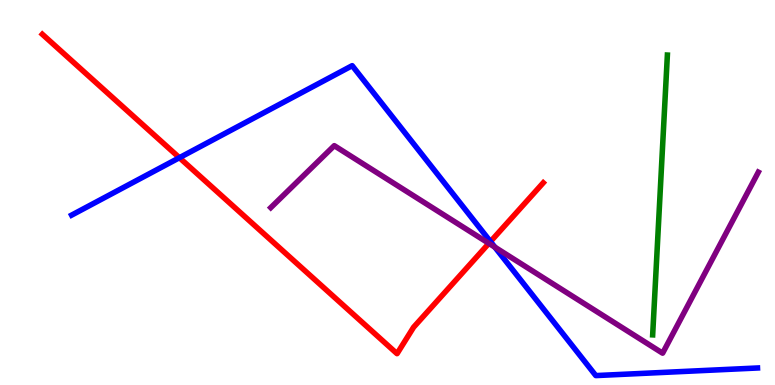[{'lines': ['blue', 'red'], 'intersections': [{'x': 2.31, 'y': 5.9}, {'x': 6.33, 'y': 3.72}]}, {'lines': ['green', 'red'], 'intersections': []}, {'lines': ['purple', 'red'], 'intersections': [{'x': 6.31, 'y': 3.68}]}, {'lines': ['blue', 'green'], 'intersections': []}, {'lines': ['blue', 'purple'], 'intersections': [{'x': 6.39, 'y': 3.58}]}, {'lines': ['green', 'purple'], 'intersections': []}]